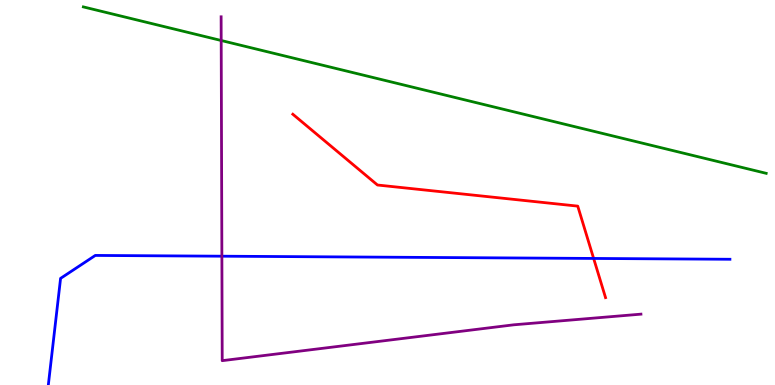[{'lines': ['blue', 'red'], 'intersections': [{'x': 7.66, 'y': 3.29}]}, {'lines': ['green', 'red'], 'intersections': []}, {'lines': ['purple', 'red'], 'intersections': []}, {'lines': ['blue', 'green'], 'intersections': []}, {'lines': ['blue', 'purple'], 'intersections': [{'x': 2.86, 'y': 3.35}]}, {'lines': ['green', 'purple'], 'intersections': [{'x': 2.85, 'y': 8.95}]}]